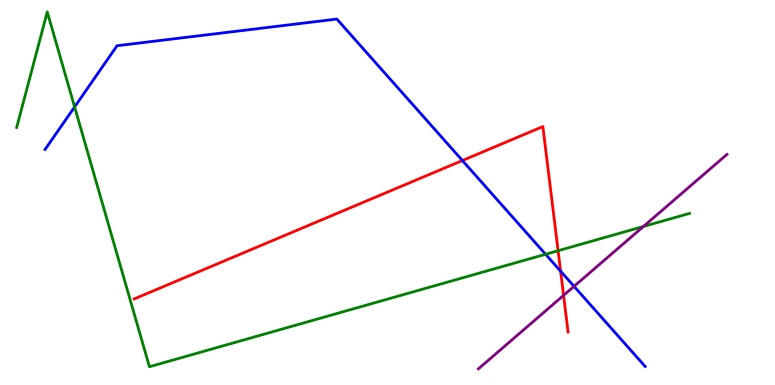[{'lines': ['blue', 'red'], 'intersections': [{'x': 5.97, 'y': 5.83}, {'x': 7.23, 'y': 2.96}]}, {'lines': ['green', 'red'], 'intersections': [{'x': 7.2, 'y': 3.49}]}, {'lines': ['purple', 'red'], 'intersections': [{'x': 7.27, 'y': 2.33}]}, {'lines': ['blue', 'green'], 'intersections': [{'x': 0.963, 'y': 7.22}, {'x': 7.04, 'y': 3.4}]}, {'lines': ['blue', 'purple'], 'intersections': [{'x': 7.41, 'y': 2.56}]}, {'lines': ['green', 'purple'], 'intersections': [{'x': 8.3, 'y': 4.12}]}]